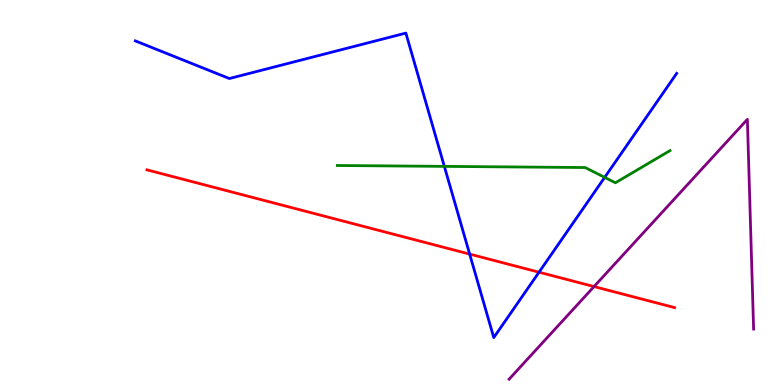[{'lines': ['blue', 'red'], 'intersections': [{'x': 6.06, 'y': 3.4}, {'x': 6.96, 'y': 2.93}]}, {'lines': ['green', 'red'], 'intersections': []}, {'lines': ['purple', 'red'], 'intersections': [{'x': 7.67, 'y': 2.56}]}, {'lines': ['blue', 'green'], 'intersections': [{'x': 5.73, 'y': 5.68}, {'x': 7.8, 'y': 5.39}]}, {'lines': ['blue', 'purple'], 'intersections': []}, {'lines': ['green', 'purple'], 'intersections': []}]